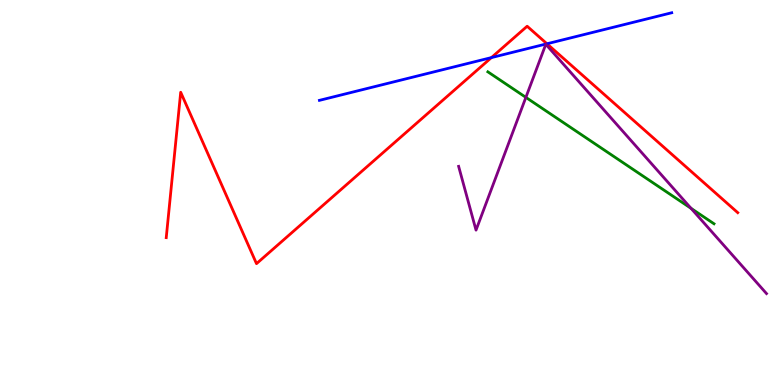[{'lines': ['blue', 'red'], 'intersections': [{'x': 6.34, 'y': 8.5}, {'x': 7.06, 'y': 8.86}]}, {'lines': ['green', 'red'], 'intersections': []}, {'lines': ['purple', 'red'], 'intersections': []}, {'lines': ['blue', 'green'], 'intersections': []}, {'lines': ['blue', 'purple'], 'intersections': []}, {'lines': ['green', 'purple'], 'intersections': [{'x': 6.79, 'y': 7.47}, {'x': 8.92, 'y': 4.59}]}]